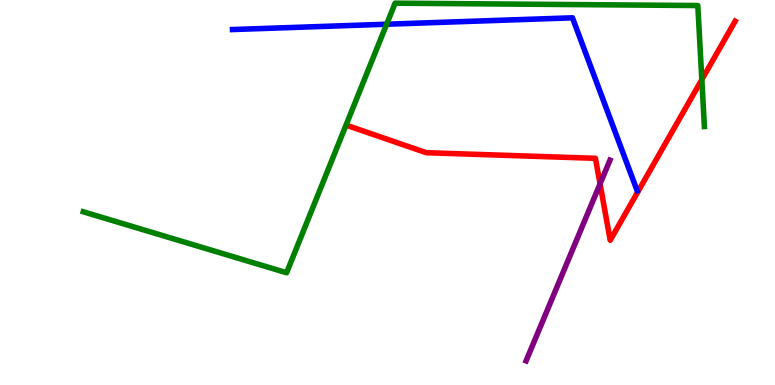[{'lines': ['blue', 'red'], 'intersections': []}, {'lines': ['green', 'red'], 'intersections': [{'x': 9.06, 'y': 7.93}]}, {'lines': ['purple', 'red'], 'intersections': [{'x': 7.74, 'y': 5.22}]}, {'lines': ['blue', 'green'], 'intersections': [{'x': 4.99, 'y': 9.37}]}, {'lines': ['blue', 'purple'], 'intersections': []}, {'lines': ['green', 'purple'], 'intersections': []}]